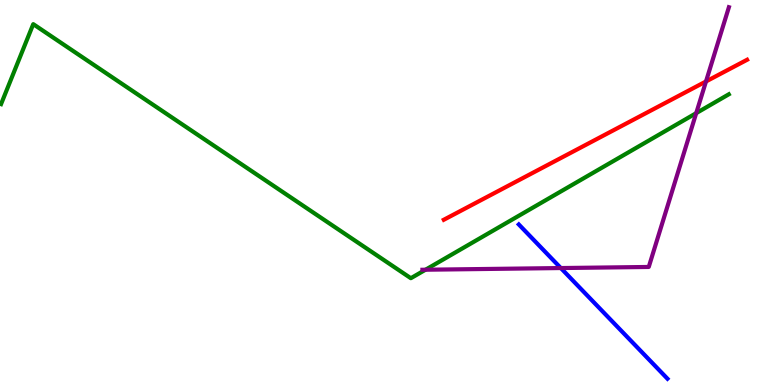[{'lines': ['blue', 'red'], 'intersections': []}, {'lines': ['green', 'red'], 'intersections': []}, {'lines': ['purple', 'red'], 'intersections': [{'x': 9.11, 'y': 7.88}]}, {'lines': ['blue', 'green'], 'intersections': []}, {'lines': ['blue', 'purple'], 'intersections': [{'x': 7.24, 'y': 3.04}]}, {'lines': ['green', 'purple'], 'intersections': [{'x': 5.49, 'y': 2.99}, {'x': 8.98, 'y': 7.06}]}]